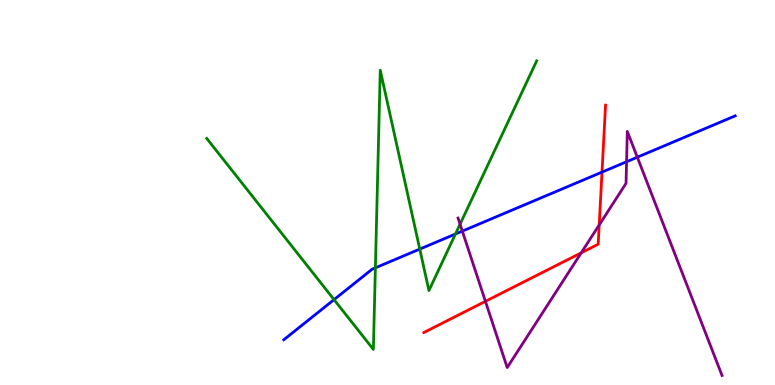[{'lines': ['blue', 'red'], 'intersections': [{'x': 7.77, 'y': 5.53}]}, {'lines': ['green', 'red'], 'intersections': []}, {'lines': ['purple', 'red'], 'intersections': [{'x': 6.26, 'y': 2.17}, {'x': 7.5, 'y': 3.43}, {'x': 7.73, 'y': 4.16}]}, {'lines': ['blue', 'green'], 'intersections': [{'x': 4.31, 'y': 2.22}, {'x': 4.84, 'y': 3.04}, {'x': 5.42, 'y': 3.53}, {'x': 5.88, 'y': 3.92}]}, {'lines': ['blue', 'purple'], 'intersections': [{'x': 5.97, 'y': 4.0}, {'x': 8.08, 'y': 5.8}, {'x': 8.22, 'y': 5.92}]}, {'lines': ['green', 'purple'], 'intersections': [{'x': 5.94, 'y': 4.18}]}]